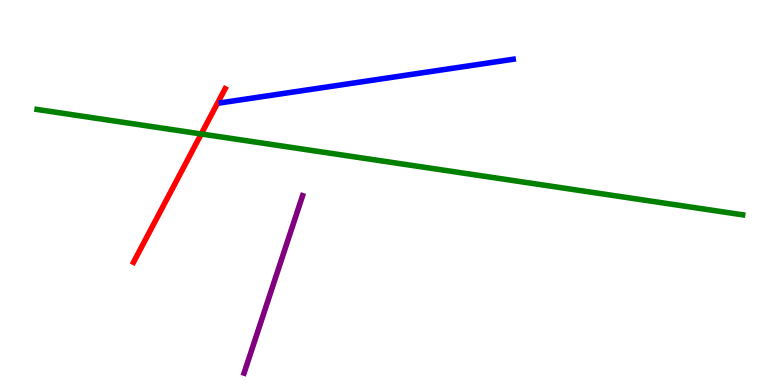[{'lines': ['blue', 'red'], 'intersections': []}, {'lines': ['green', 'red'], 'intersections': [{'x': 2.6, 'y': 6.52}]}, {'lines': ['purple', 'red'], 'intersections': []}, {'lines': ['blue', 'green'], 'intersections': []}, {'lines': ['blue', 'purple'], 'intersections': []}, {'lines': ['green', 'purple'], 'intersections': []}]